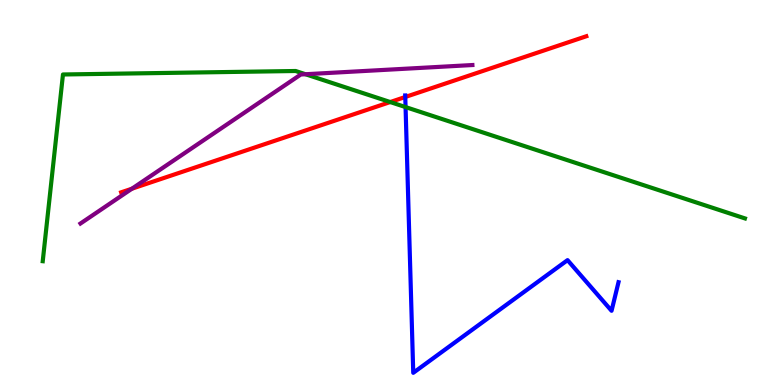[{'lines': ['blue', 'red'], 'intersections': [{'x': 5.23, 'y': 7.48}]}, {'lines': ['green', 'red'], 'intersections': [{'x': 5.04, 'y': 7.35}]}, {'lines': ['purple', 'red'], 'intersections': [{'x': 1.7, 'y': 5.1}]}, {'lines': ['blue', 'green'], 'intersections': [{'x': 5.23, 'y': 7.22}]}, {'lines': ['blue', 'purple'], 'intersections': []}, {'lines': ['green', 'purple'], 'intersections': [{'x': 3.94, 'y': 8.07}]}]